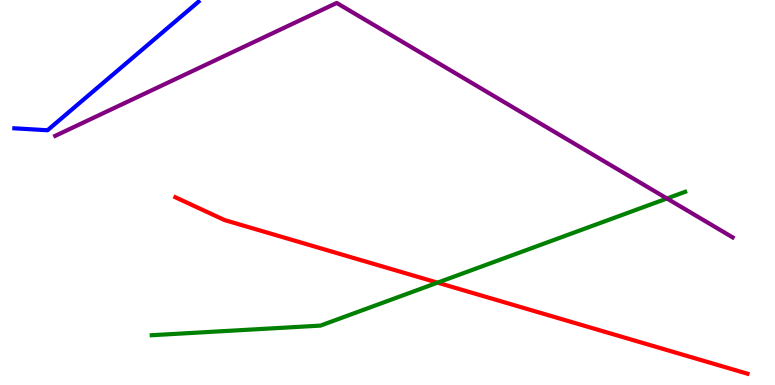[{'lines': ['blue', 'red'], 'intersections': []}, {'lines': ['green', 'red'], 'intersections': [{'x': 5.65, 'y': 2.66}]}, {'lines': ['purple', 'red'], 'intersections': []}, {'lines': ['blue', 'green'], 'intersections': []}, {'lines': ['blue', 'purple'], 'intersections': []}, {'lines': ['green', 'purple'], 'intersections': [{'x': 8.61, 'y': 4.84}]}]